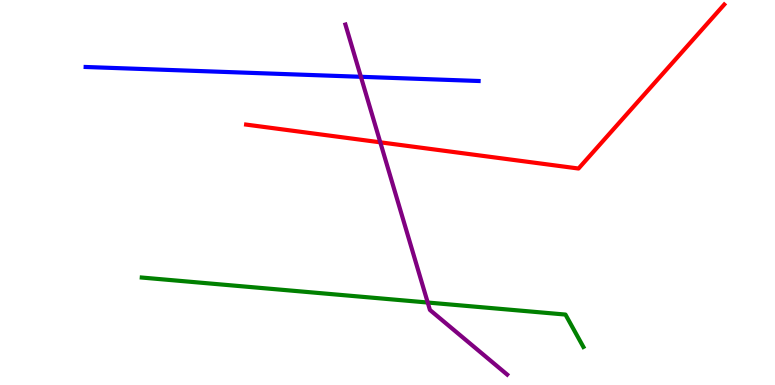[{'lines': ['blue', 'red'], 'intersections': []}, {'lines': ['green', 'red'], 'intersections': []}, {'lines': ['purple', 'red'], 'intersections': [{'x': 4.91, 'y': 6.3}]}, {'lines': ['blue', 'green'], 'intersections': []}, {'lines': ['blue', 'purple'], 'intersections': [{'x': 4.66, 'y': 8.01}]}, {'lines': ['green', 'purple'], 'intersections': [{'x': 5.52, 'y': 2.14}]}]